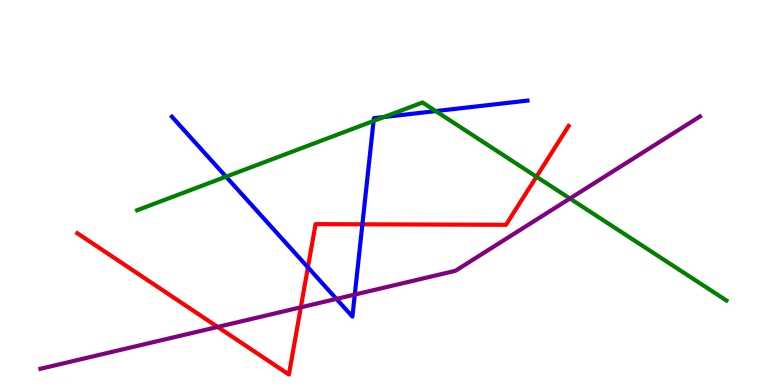[{'lines': ['blue', 'red'], 'intersections': [{'x': 3.97, 'y': 3.06}, {'x': 4.68, 'y': 4.17}]}, {'lines': ['green', 'red'], 'intersections': [{'x': 6.92, 'y': 5.41}]}, {'lines': ['purple', 'red'], 'intersections': [{'x': 2.81, 'y': 1.51}, {'x': 3.88, 'y': 2.02}]}, {'lines': ['blue', 'green'], 'intersections': [{'x': 2.92, 'y': 5.41}, {'x': 4.82, 'y': 6.86}, {'x': 4.96, 'y': 6.96}, {'x': 5.62, 'y': 7.11}]}, {'lines': ['blue', 'purple'], 'intersections': [{'x': 4.34, 'y': 2.24}, {'x': 4.58, 'y': 2.35}]}, {'lines': ['green', 'purple'], 'intersections': [{'x': 7.35, 'y': 4.84}]}]